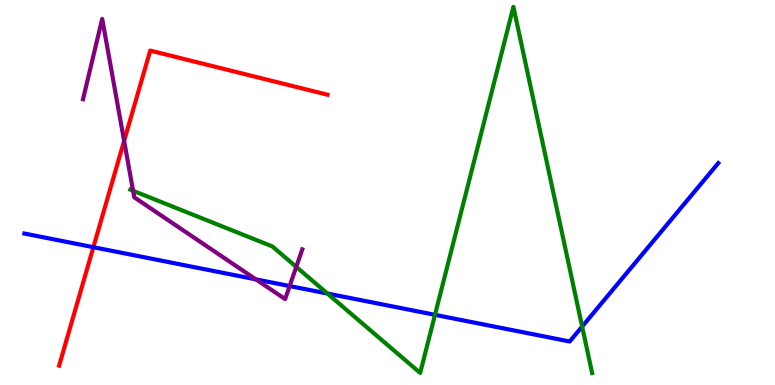[{'lines': ['blue', 'red'], 'intersections': [{'x': 1.2, 'y': 3.58}]}, {'lines': ['green', 'red'], 'intersections': []}, {'lines': ['purple', 'red'], 'intersections': [{'x': 1.6, 'y': 6.34}]}, {'lines': ['blue', 'green'], 'intersections': [{'x': 4.22, 'y': 2.38}, {'x': 5.61, 'y': 1.82}, {'x': 7.51, 'y': 1.52}]}, {'lines': ['blue', 'purple'], 'intersections': [{'x': 3.3, 'y': 2.74}, {'x': 3.74, 'y': 2.57}]}, {'lines': ['green', 'purple'], 'intersections': [{'x': 1.72, 'y': 5.04}, {'x': 3.82, 'y': 3.07}]}]